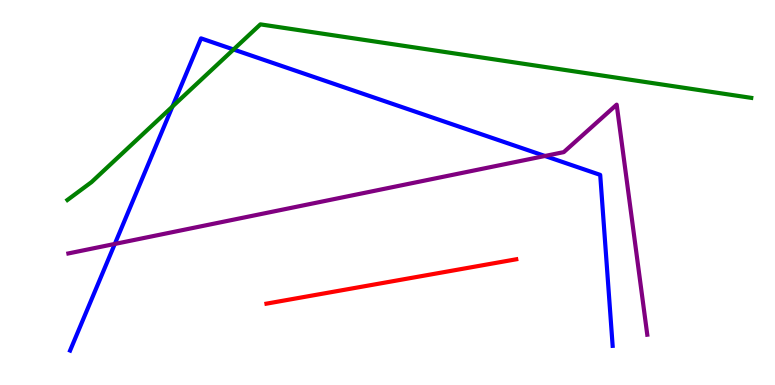[{'lines': ['blue', 'red'], 'intersections': []}, {'lines': ['green', 'red'], 'intersections': []}, {'lines': ['purple', 'red'], 'intersections': []}, {'lines': ['blue', 'green'], 'intersections': [{'x': 2.23, 'y': 7.23}, {'x': 3.01, 'y': 8.71}]}, {'lines': ['blue', 'purple'], 'intersections': [{'x': 1.48, 'y': 3.66}, {'x': 7.03, 'y': 5.95}]}, {'lines': ['green', 'purple'], 'intersections': []}]